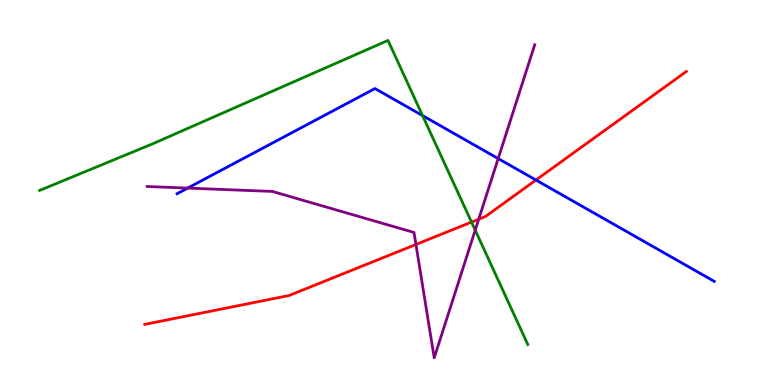[{'lines': ['blue', 'red'], 'intersections': [{'x': 6.92, 'y': 5.32}]}, {'lines': ['green', 'red'], 'intersections': [{'x': 6.08, 'y': 4.23}]}, {'lines': ['purple', 'red'], 'intersections': [{'x': 5.37, 'y': 3.65}, {'x': 6.18, 'y': 4.31}]}, {'lines': ['blue', 'green'], 'intersections': [{'x': 5.45, 'y': 7.0}]}, {'lines': ['blue', 'purple'], 'intersections': [{'x': 2.42, 'y': 5.11}, {'x': 6.43, 'y': 5.88}]}, {'lines': ['green', 'purple'], 'intersections': [{'x': 6.13, 'y': 4.02}]}]